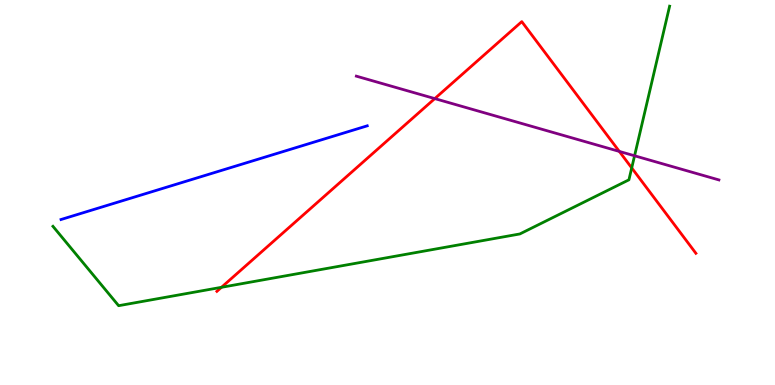[{'lines': ['blue', 'red'], 'intersections': []}, {'lines': ['green', 'red'], 'intersections': [{'x': 2.86, 'y': 2.54}, {'x': 8.15, 'y': 5.64}]}, {'lines': ['purple', 'red'], 'intersections': [{'x': 5.61, 'y': 7.44}, {'x': 7.99, 'y': 6.07}]}, {'lines': ['blue', 'green'], 'intersections': []}, {'lines': ['blue', 'purple'], 'intersections': []}, {'lines': ['green', 'purple'], 'intersections': [{'x': 8.19, 'y': 5.95}]}]